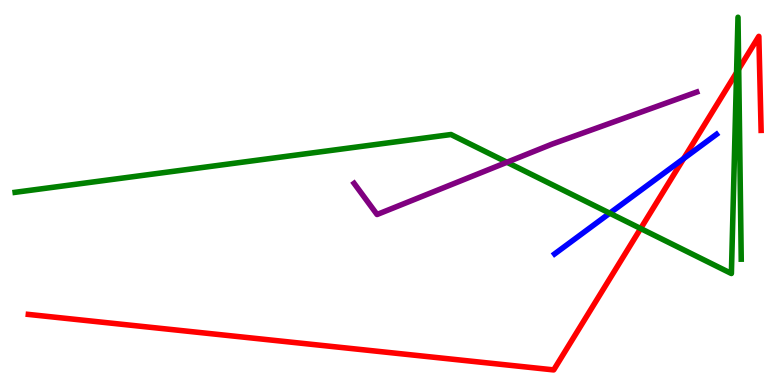[{'lines': ['blue', 'red'], 'intersections': [{'x': 8.82, 'y': 5.88}]}, {'lines': ['green', 'red'], 'intersections': [{'x': 8.27, 'y': 4.06}, {'x': 9.5, 'y': 8.12}, {'x': 9.53, 'y': 8.21}]}, {'lines': ['purple', 'red'], 'intersections': []}, {'lines': ['blue', 'green'], 'intersections': [{'x': 7.87, 'y': 4.46}]}, {'lines': ['blue', 'purple'], 'intersections': []}, {'lines': ['green', 'purple'], 'intersections': [{'x': 6.54, 'y': 5.79}]}]